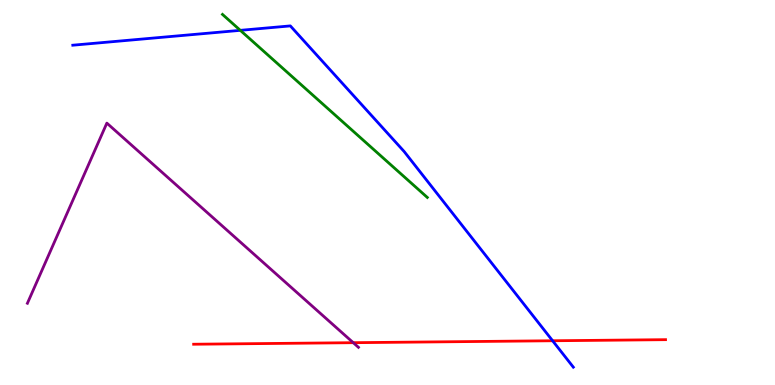[{'lines': ['blue', 'red'], 'intersections': [{'x': 7.13, 'y': 1.15}]}, {'lines': ['green', 'red'], 'intersections': []}, {'lines': ['purple', 'red'], 'intersections': [{'x': 4.56, 'y': 1.1}]}, {'lines': ['blue', 'green'], 'intersections': [{'x': 3.1, 'y': 9.21}]}, {'lines': ['blue', 'purple'], 'intersections': []}, {'lines': ['green', 'purple'], 'intersections': []}]